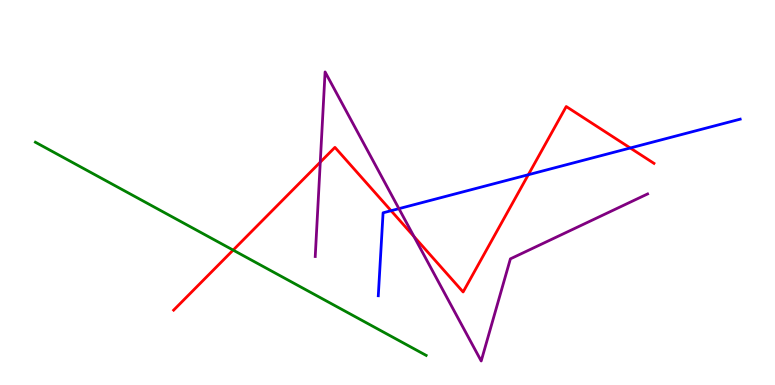[{'lines': ['blue', 'red'], 'intersections': [{'x': 5.05, 'y': 4.53}, {'x': 6.82, 'y': 5.46}, {'x': 8.13, 'y': 6.16}]}, {'lines': ['green', 'red'], 'intersections': [{'x': 3.01, 'y': 3.5}]}, {'lines': ['purple', 'red'], 'intersections': [{'x': 4.13, 'y': 5.79}, {'x': 5.34, 'y': 3.86}]}, {'lines': ['blue', 'green'], 'intersections': []}, {'lines': ['blue', 'purple'], 'intersections': [{'x': 5.15, 'y': 4.58}]}, {'lines': ['green', 'purple'], 'intersections': []}]